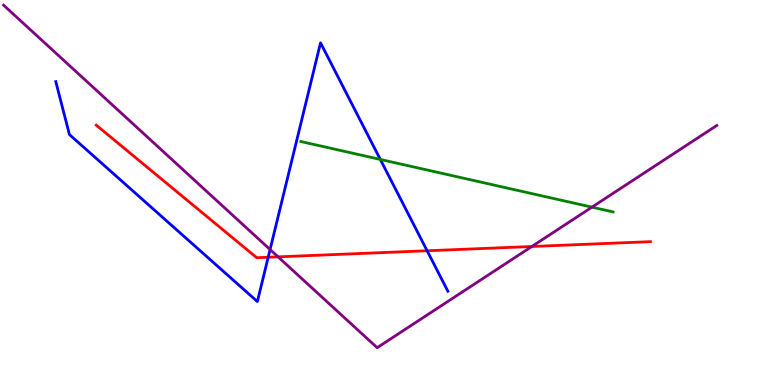[{'lines': ['blue', 'red'], 'intersections': [{'x': 3.46, 'y': 3.32}, {'x': 5.51, 'y': 3.49}]}, {'lines': ['green', 'red'], 'intersections': []}, {'lines': ['purple', 'red'], 'intersections': [{'x': 3.59, 'y': 3.33}, {'x': 6.86, 'y': 3.6}]}, {'lines': ['blue', 'green'], 'intersections': [{'x': 4.91, 'y': 5.86}]}, {'lines': ['blue', 'purple'], 'intersections': [{'x': 3.48, 'y': 3.52}]}, {'lines': ['green', 'purple'], 'intersections': [{'x': 7.64, 'y': 4.62}]}]